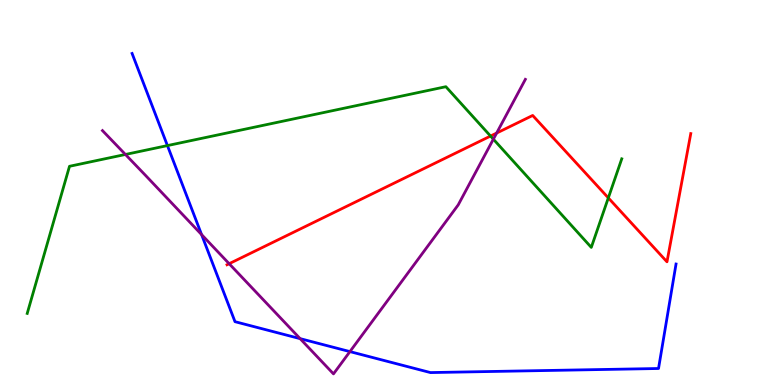[{'lines': ['blue', 'red'], 'intersections': []}, {'lines': ['green', 'red'], 'intersections': [{'x': 6.33, 'y': 6.47}, {'x': 7.85, 'y': 4.86}]}, {'lines': ['purple', 'red'], 'intersections': [{'x': 2.96, 'y': 3.15}, {'x': 6.41, 'y': 6.54}]}, {'lines': ['blue', 'green'], 'intersections': [{'x': 2.16, 'y': 6.22}]}, {'lines': ['blue', 'purple'], 'intersections': [{'x': 2.6, 'y': 3.91}, {'x': 3.87, 'y': 1.2}, {'x': 4.52, 'y': 0.867}]}, {'lines': ['green', 'purple'], 'intersections': [{'x': 1.62, 'y': 5.99}, {'x': 6.37, 'y': 6.38}]}]